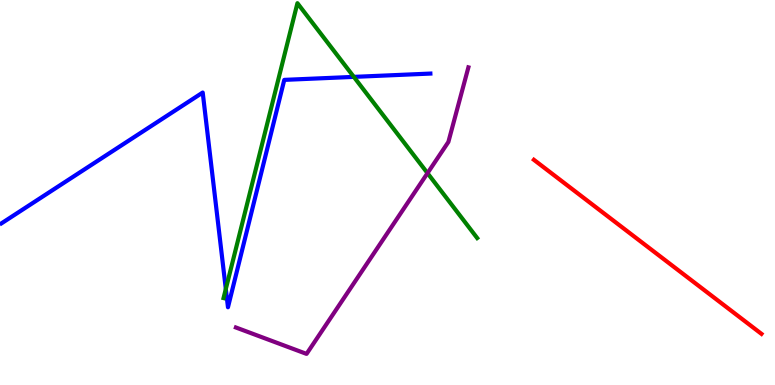[{'lines': ['blue', 'red'], 'intersections': []}, {'lines': ['green', 'red'], 'intersections': []}, {'lines': ['purple', 'red'], 'intersections': []}, {'lines': ['blue', 'green'], 'intersections': [{'x': 2.91, 'y': 2.49}, {'x': 4.57, 'y': 8.0}]}, {'lines': ['blue', 'purple'], 'intersections': []}, {'lines': ['green', 'purple'], 'intersections': [{'x': 5.52, 'y': 5.5}]}]